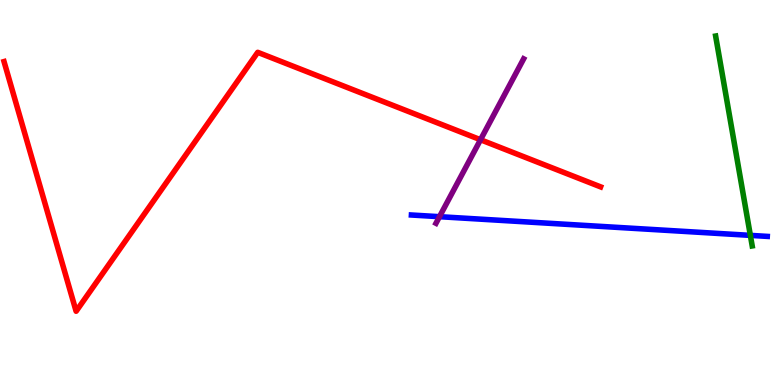[{'lines': ['blue', 'red'], 'intersections': []}, {'lines': ['green', 'red'], 'intersections': []}, {'lines': ['purple', 'red'], 'intersections': [{'x': 6.2, 'y': 6.37}]}, {'lines': ['blue', 'green'], 'intersections': [{'x': 9.68, 'y': 3.89}]}, {'lines': ['blue', 'purple'], 'intersections': [{'x': 5.67, 'y': 4.37}]}, {'lines': ['green', 'purple'], 'intersections': []}]